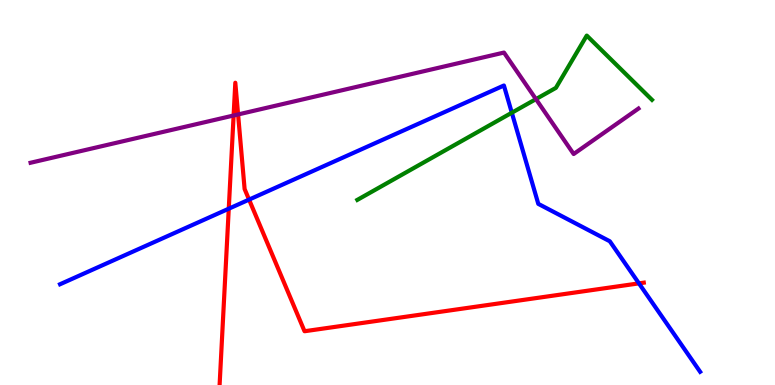[{'lines': ['blue', 'red'], 'intersections': [{'x': 2.95, 'y': 4.58}, {'x': 3.21, 'y': 4.82}, {'x': 8.24, 'y': 2.64}]}, {'lines': ['green', 'red'], 'intersections': []}, {'lines': ['purple', 'red'], 'intersections': [{'x': 3.01, 'y': 7.0}, {'x': 3.07, 'y': 7.03}]}, {'lines': ['blue', 'green'], 'intersections': [{'x': 6.6, 'y': 7.07}]}, {'lines': ['blue', 'purple'], 'intersections': []}, {'lines': ['green', 'purple'], 'intersections': [{'x': 6.92, 'y': 7.43}]}]